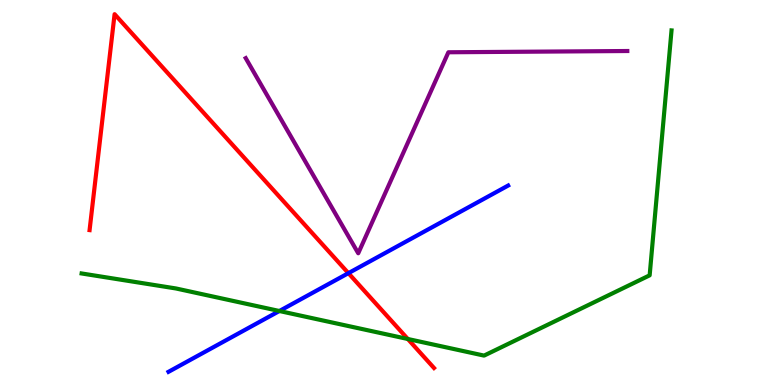[{'lines': ['blue', 'red'], 'intersections': [{'x': 4.5, 'y': 2.9}]}, {'lines': ['green', 'red'], 'intersections': [{'x': 5.26, 'y': 1.2}]}, {'lines': ['purple', 'red'], 'intersections': []}, {'lines': ['blue', 'green'], 'intersections': [{'x': 3.61, 'y': 1.92}]}, {'lines': ['blue', 'purple'], 'intersections': []}, {'lines': ['green', 'purple'], 'intersections': []}]